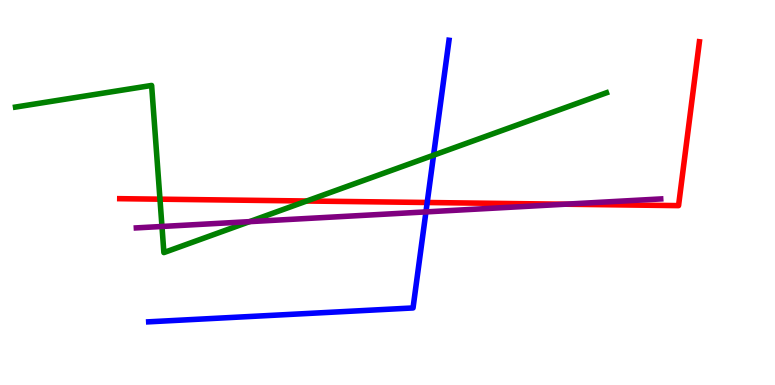[{'lines': ['blue', 'red'], 'intersections': [{'x': 5.51, 'y': 4.74}]}, {'lines': ['green', 'red'], 'intersections': [{'x': 2.06, 'y': 4.83}, {'x': 3.96, 'y': 4.78}]}, {'lines': ['purple', 'red'], 'intersections': [{'x': 7.29, 'y': 4.7}]}, {'lines': ['blue', 'green'], 'intersections': [{'x': 5.59, 'y': 5.97}]}, {'lines': ['blue', 'purple'], 'intersections': [{'x': 5.5, 'y': 4.5}]}, {'lines': ['green', 'purple'], 'intersections': [{'x': 2.09, 'y': 4.12}, {'x': 3.22, 'y': 4.24}]}]